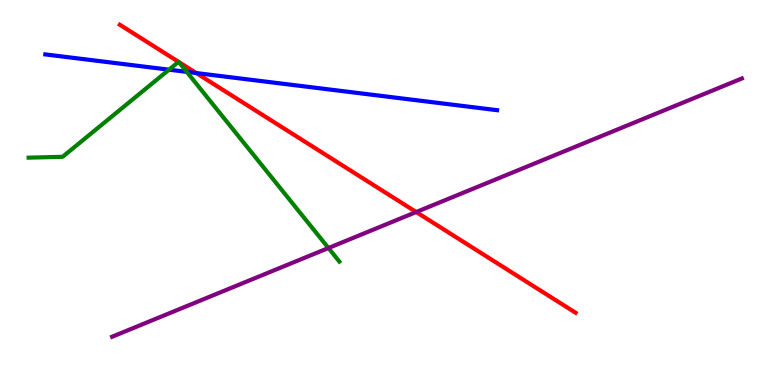[{'lines': ['blue', 'red'], 'intersections': [{'x': 2.53, 'y': 8.1}]}, {'lines': ['green', 'red'], 'intersections': [{'x': 2.3, 'y': 8.39}, {'x': 2.31, 'y': 8.39}]}, {'lines': ['purple', 'red'], 'intersections': [{'x': 5.37, 'y': 4.49}]}, {'lines': ['blue', 'green'], 'intersections': [{'x': 2.18, 'y': 8.19}, {'x': 2.41, 'y': 8.13}]}, {'lines': ['blue', 'purple'], 'intersections': []}, {'lines': ['green', 'purple'], 'intersections': [{'x': 4.24, 'y': 3.56}]}]